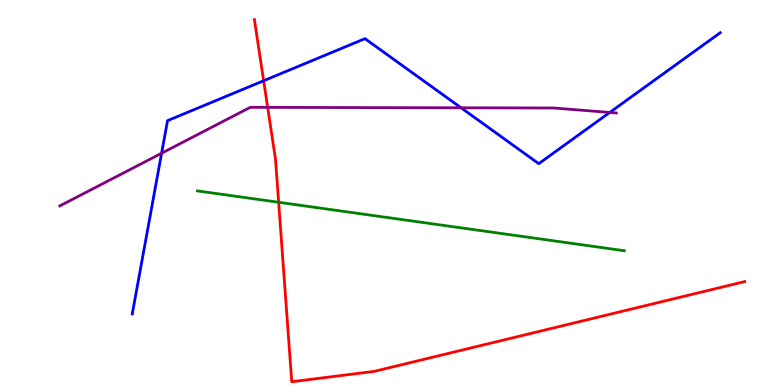[{'lines': ['blue', 'red'], 'intersections': [{'x': 3.4, 'y': 7.9}]}, {'lines': ['green', 'red'], 'intersections': [{'x': 3.6, 'y': 4.75}]}, {'lines': ['purple', 'red'], 'intersections': [{'x': 3.45, 'y': 7.21}]}, {'lines': ['blue', 'green'], 'intersections': []}, {'lines': ['blue', 'purple'], 'intersections': [{'x': 2.09, 'y': 6.02}, {'x': 5.95, 'y': 7.2}, {'x': 7.87, 'y': 7.08}]}, {'lines': ['green', 'purple'], 'intersections': []}]